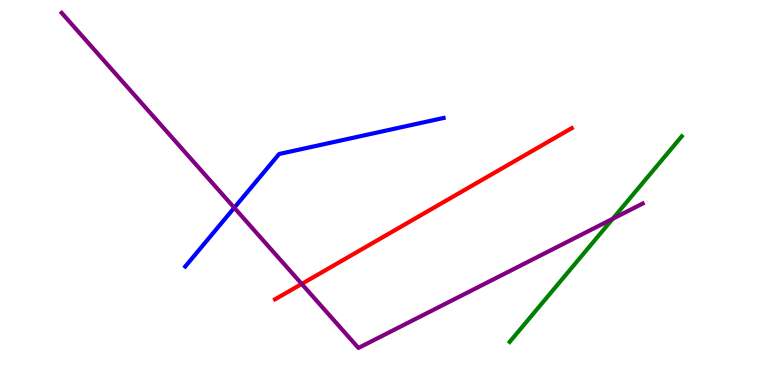[{'lines': ['blue', 'red'], 'intersections': []}, {'lines': ['green', 'red'], 'intersections': []}, {'lines': ['purple', 'red'], 'intersections': [{'x': 3.89, 'y': 2.63}]}, {'lines': ['blue', 'green'], 'intersections': []}, {'lines': ['blue', 'purple'], 'intersections': [{'x': 3.02, 'y': 4.6}]}, {'lines': ['green', 'purple'], 'intersections': [{'x': 7.91, 'y': 4.32}]}]